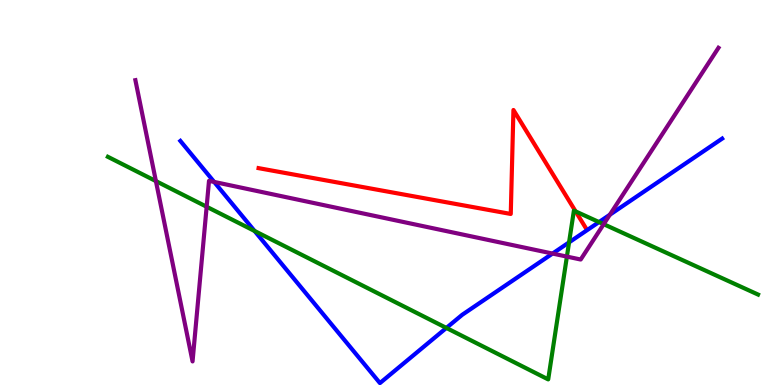[{'lines': ['blue', 'red'], 'intersections': []}, {'lines': ['green', 'red'], 'intersections': [{'x': 7.43, 'y': 4.51}]}, {'lines': ['purple', 'red'], 'intersections': []}, {'lines': ['blue', 'green'], 'intersections': [{'x': 3.28, 'y': 4.0}, {'x': 5.76, 'y': 1.48}, {'x': 7.34, 'y': 3.7}, {'x': 7.73, 'y': 4.23}]}, {'lines': ['blue', 'purple'], 'intersections': [{'x': 2.76, 'y': 5.27}, {'x': 7.13, 'y': 3.41}, {'x': 7.87, 'y': 4.42}]}, {'lines': ['green', 'purple'], 'intersections': [{'x': 2.01, 'y': 5.3}, {'x': 2.67, 'y': 4.63}, {'x': 7.31, 'y': 3.34}, {'x': 7.79, 'y': 4.18}]}]